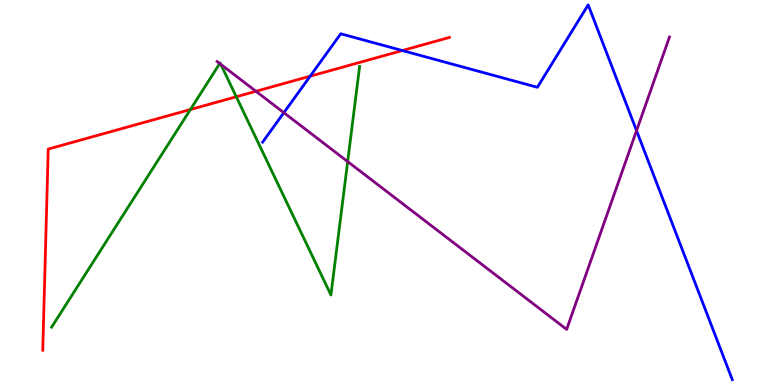[{'lines': ['blue', 'red'], 'intersections': [{'x': 4.0, 'y': 8.02}, {'x': 5.19, 'y': 8.69}]}, {'lines': ['green', 'red'], 'intersections': [{'x': 2.46, 'y': 7.16}, {'x': 3.05, 'y': 7.49}]}, {'lines': ['purple', 'red'], 'intersections': [{'x': 3.3, 'y': 7.63}]}, {'lines': ['blue', 'green'], 'intersections': []}, {'lines': ['blue', 'purple'], 'intersections': [{'x': 3.66, 'y': 7.07}, {'x': 8.21, 'y': 6.61}]}, {'lines': ['green', 'purple'], 'intersections': [{'x': 2.84, 'y': 8.35}, {'x': 2.85, 'y': 8.33}, {'x': 4.49, 'y': 5.8}]}]